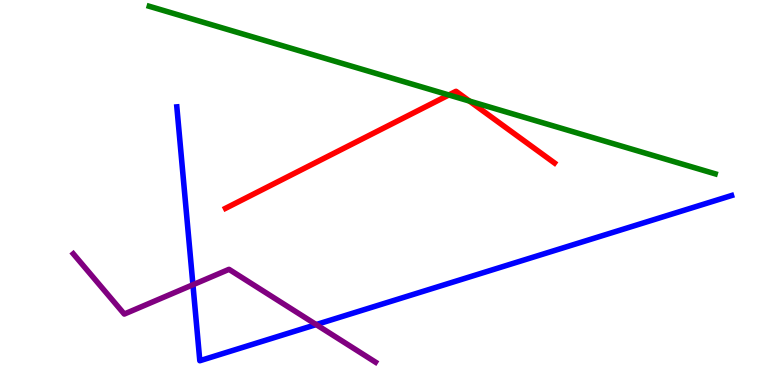[{'lines': ['blue', 'red'], 'intersections': []}, {'lines': ['green', 'red'], 'intersections': [{'x': 5.79, 'y': 7.53}, {'x': 6.06, 'y': 7.37}]}, {'lines': ['purple', 'red'], 'intersections': []}, {'lines': ['blue', 'green'], 'intersections': []}, {'lines': ['blue', 'purple'], 'intersections': [{'x': 2.49, 'y': 2.6}, {'x': 4.08, 'y': 1.57}]}, {'lines': ['green', 'purple'], 'intersections': []}]